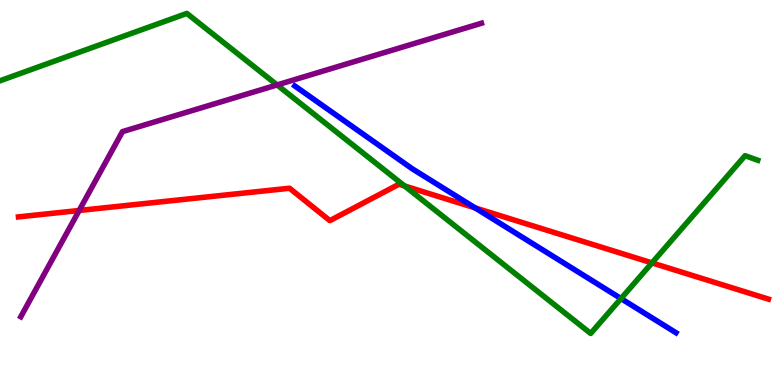[{'lines': ['blue', 'red'], 'intersections': [{'x': 6.13, 'y': 4.6}]}, {'lines': ['green', 'red'], 'intersections': [{'x': 5.22, 'y': 5.17}, {'x': 8.41, 'y': 3.17}]}, {'lines': ['purple', 'red'], 'intersections': [{'x': 1.02, 'y': 4.53}]}, {'lines': ['blue', 'green'], 'intersections': [{'x': 8.01, 'y': 2.25}]}, {'lines': ['blue', 'purple'], 'intersections': []}, {'lines': ['green', 'purple'], 'intersections': [{'x': 3.58, 'y': 7.79}]}]